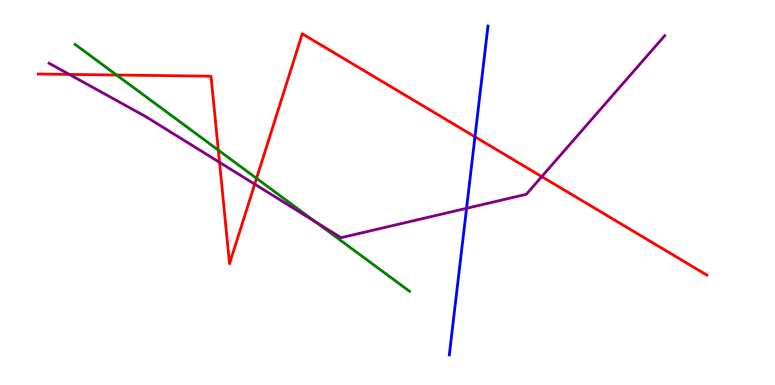[{'lines': ['blue', 'red'], 'intersections': [{'x': 6.13, 'y': 6.45}]}, {'lines': ['green', 'red'], 'intersections': [{'x': 1.5, 'y': 8.05}, {'x': 2.82, 'y': 6.1}, {'x': 3.31, 'y': 5.37}]}, {'lines': ['purple', 'red'], 'intersections': [{'x': 0.895, 'y': 8.07}, {'x': 2.83, 'y': 5.78}, {'x': 3.29, 'y': 5.22}, {'x': 6.99, 'y': 5.41}]}, {'lines': ['blue', 'green'], 'intersections': []}, {'lines': ['blue', 'purple'], 'intersections': [{'x': 6.02, 'y': 4.59}]}, {'lines': ['green', 'purple'], 'intersections': [{'x': 4.07, 'y': 4.24}]}]